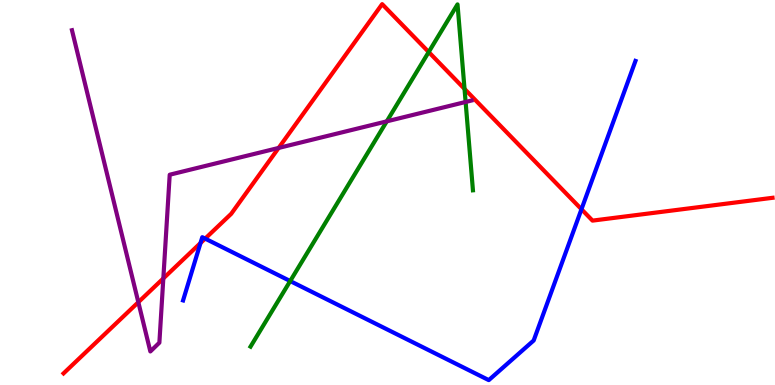[{'lines': ['blue', 'red'], 'intersections': [{'x': 2.59, 'y': 3.69}, {'x': 2.65, 'y': 3.8}, {'x': 7.5, 'y': 4.57}]}, {'lines': ['green', 'red'], 'intersections': [{'x': 5.53, 'y': 8.65}, {'x': 5.99, 'y': 7.69}]}, {'lines': ['purple', 'red'], 'intersections': [{'x': 1.78, 'y': 2.15}, {'x': 2.11, 'y': 2.77}, {'x': 3.6, 'y': 6.16}]}, {'lines': ['blue', 'green'], 'intersections': [{'x': 3.74, 'y': 2.7}]}, {'lines': ['blue', 'purple'], 'intersections': []}, {'lines': ['green', 'purple'], 'intersections': [{'x': 4.99, 'y': 6.85}, {'x': 6.01, 'y': 7.35}]}]